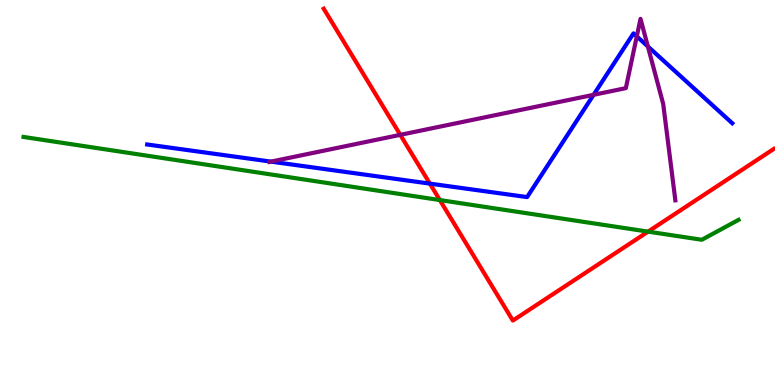[{'lines': ['blue', 'red'], 'intersections': [{'x': 5.55, 'y': 5.23}]}, {'lines': ['green', 'red'], 'intersections': [{'x': 5.68, 'y': 4.8}, {'x': 8.36, 'y': 3.98}]}, {'lines': ['purple', 'red'], 'intersections': [{'x': 5.16, 'y': 6.5}]}, {'lines': ['blue', 'green'], 'intersections': []}, {'lines': ['blue', 'purple'], 'intersections': [{'x': 3.5, 'y': 5.8}, {'x': 7.66, 'y': 7.54}, {'x': 8.22, 'y': 9.06}, {'x': 8.36, 'y': 8.79}]}, {'lines': ['green', 'purple'], 'intersections': []}]